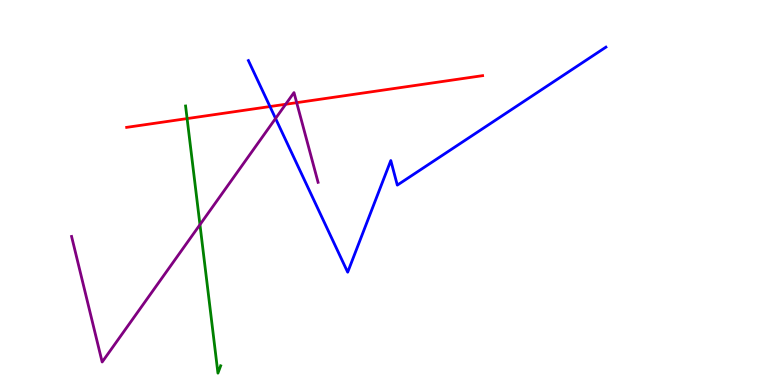[{'lines': ['blue', 'red'], 'intersections': [{'x': 3.48, 'y': 7.23}]}, {'lines': ['green', 'red'], 'intersections': [{'x': 2.41, 'y': 6.92}]}, {'lines': ['purple', 'red'], 'intersections': [{'x': 3.69, 'y': 7.29}, {'x': 3.83, 'y': 7.33}]}, {'lines': ['blue', 'green'], 'intersections': []}, {'lines': ['blue', 'purple'], 'intersections': [{'x': 3.56, 'y': 6.92}]}, {'lines': ['green', 'purple'], 'intersections': [{'x': 2.58, 'y': 4.16}]}]